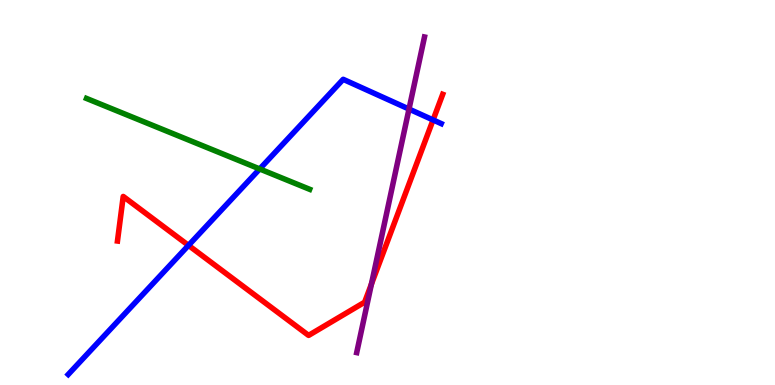[{'lines': ['blue', 'red'], 'intersections': [{'x': 2.43, 'y': 3.63}, {'x': 5.59, 'y': 6.88}]}, {'lines': ['green', 'red'], 'intersections': []}, {'lines': ['purple', 'red'], 'intersections': [{'x': 4.79, 'y': 2.62}]}, {'lines': ['blue', 'green'], 'intersections': [{'x': 3.35, 'y': 5.61}]}, {'lines': ['blue', 'purple'], 'intersections': [{'x': 5.28, 'y': 7.17}]}, {'lines': ['green', 'purple'], 'intersections': []}]